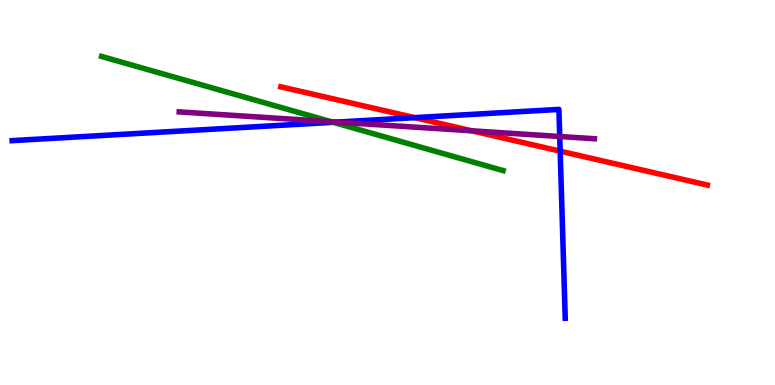[{'lines': ['blue', 'red'], 'intersections': [{'x': 5.35, 'y': 6.94}, {'x': 7.23, 'y': 6.07}]}, {'lines': ['green', 'red'], 'intersections': []}, {'lines': ['purple', 'red'], 'intersections': [{'x': 6.09, 'y': 6.6}]}, {'lines': ['blue', 'green'], 'intersections': [{'x': 4.3, 'y': 6.82}]}, {'lines': ['blue', 'purple'], 'intersections': [{'x': 4.35, 'y': 6.83}, {'x': 7.22, 'y': 6.45}]}, {'lines': ['green', 'purple'], 'intersections': [{'x': 4.27, 'y': 6.84}]}]